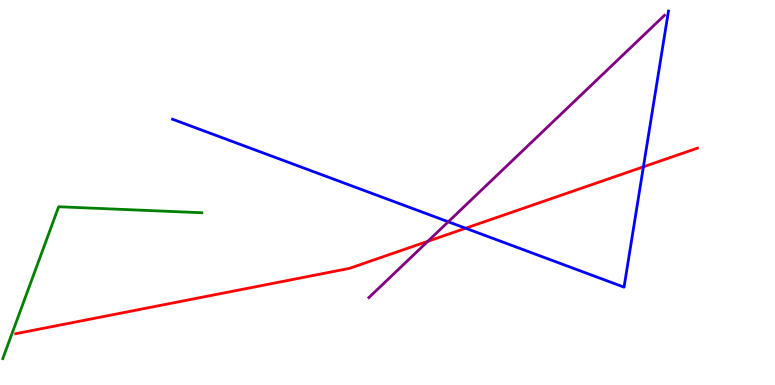[{'lines': ['blue', 'red'], 'intersections': [{'x': 6.01, 'y': 4.07}, {'x': 8.3, 'y': 5.67}]}, {'lines': ['green', 'red'], 'intersections': []}, {'lines': ['purple', 'red'], 'intersections': [{'x': 5.52, 'y': 3.73}]}, {'lines': ['blue', 'green'], 'intersections': []}, {'lines': ['blue', 'purple'], 'intersections': [{'x': 5.78, 'y': 4.24}]}, {'lines': ['green', 'purple'], 'intersections': []}]